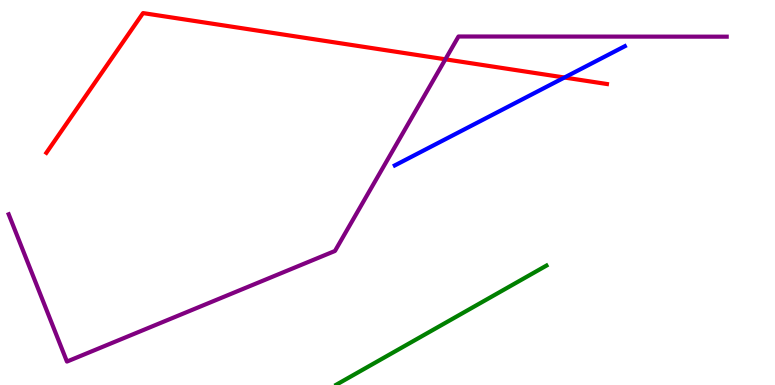[{'lines': ['blue', 'red'], 'intersections': [{'x': 7.28, 'y': 7.99}]}, {'lines': ['green', 'red'], 'intersections': []}, {'lines': ['purple', 'red'], 'intersections': [{'x': 5.75, 'y': 8.46}]}, {'lines': ['blue', 'green'], 'intersections': []}, {'lines': ['blue', 'purple'], 'intersections': []}, {'lines': ['green', 'purple'], 'intersections': []}]